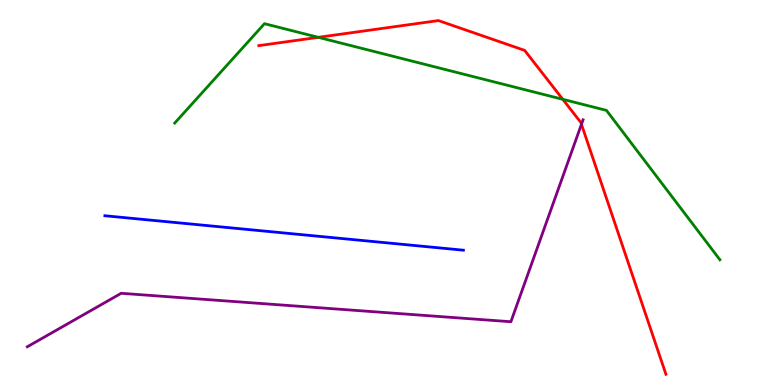[{'lines': ['blue', 'red'], 'intersections': []}, {'lines': ['green', 'red'], 'intersections': [{'x': 4.11, 'y': 9.03}, {'x': 7.26, 'y': 7.42}]}, {'lines': ['purple', 'red'], 'intersections': [{'x': 7.5, 'y': 6.77}]}, {'lines': ['blue', 'green'], 'intersections': []}, {'lines': ['blue', 'purple'], 'intersections': []}, {'lines': ['green', 'purple'], 'intersections': []}]